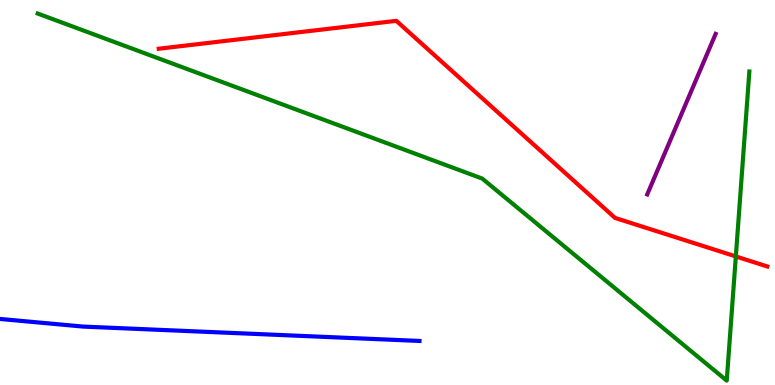[{'lines': ['blue', 'red'], 'intersections': []}, {'lines': ['green', 'red'], 'intersections': [{'x': 9.49, 'y': 3.34}]}, {'lines': ['purple', 'red'], 'intersections': []}, {'lines': ['blue', 'green'], 'intersections': []}, {'lines': ['blue', 'purple'], 'intersections': []}, {'lines': ['green', 'purple'], 'intersections': []}]